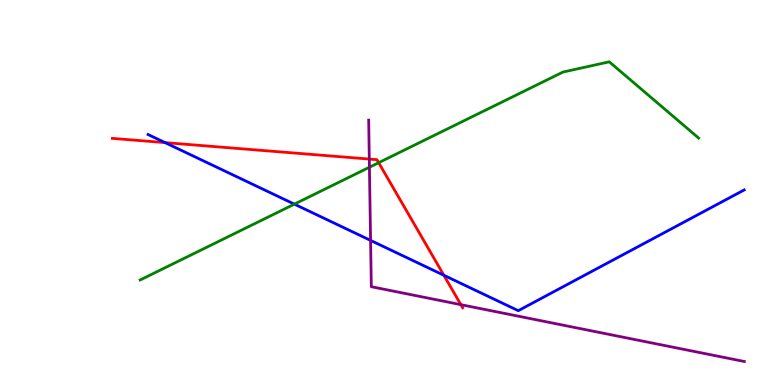[{'lines': ['blue', 'red'], 'intersections': [{'x': 2.13, 'y': 6.3}, {'x': 5.73, 'y': 2.85}]}, {'lines': ['green', 'red'], 'intersections': [{'x': 4.89, 'y': 5.77}]}, {'lines': ['purple', 'red'], 'intersections': [{'x': 4.77, 'y': 5.87}, {'x': 5.95, 'y': 2.09}]}, {'lines': ['blue', 'green'], 'intersections': [{'x': 3.8, 'y': 4.7}]}, {'lines': ['blue', 'purple'], 'intersections': [{'x': 4.78, 'y': 3.76}]}, {'lines': ['green', 'purple'], 'intersections': [{'x': 4.77, 'y': 5.66}]}]